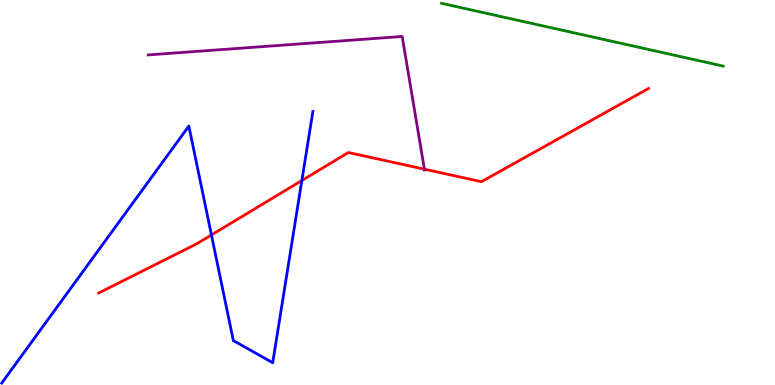[{'lines': ['blue', 'red'], 'intersections': [{'x': 2.73, 'y': 3.9}, {'x': 3.89, 'y': 5.31}]}, {'lines': ['green', 'red'], 'intersections': []}, {'lines': ['purple', 'red'], 'intersections': [{'x': 5.48, 'y': 5.61}]}, {'lines': ['blue', 'green'], 'intersections': []}, {'lines': ['blue', 'purple'], 'intersections': []}, {'lines': ['green', 'purple'], 'intersections': []}]